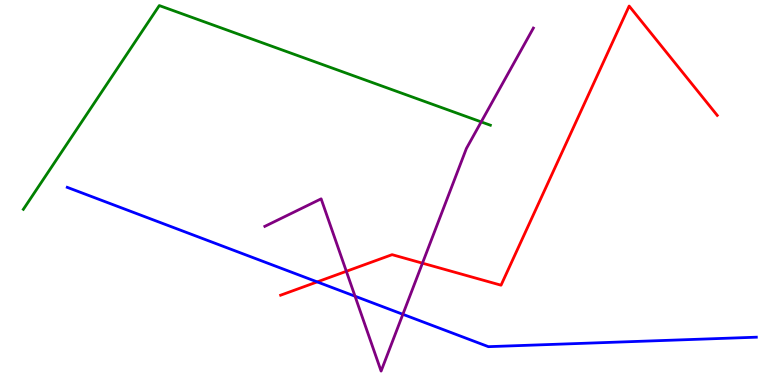[{'lines': ['blue', 'red'], 'intersections': [{'x': 4.09, 'y': 2.68}]}, {'lines': ['green', 'red'], 'intersections': []}, {'lines': ['purple', 'red'], 'intersections': [{'x': 4.47, 'y': 2.95}, {'x': 5.45, 'y': 3.16}]}, {'lines': ['blue', 'green'], 'intersections': []}, {'lines': ['blue', 'purple'], 'intersections': [{'x': 4.58, 'y': 2.31}, {'x': 5.2, 'y': 1.84}]}, {'lines': ['green', 'purple'], 'intersections': [{'x': 6.21, 'y': 6.83}]}]